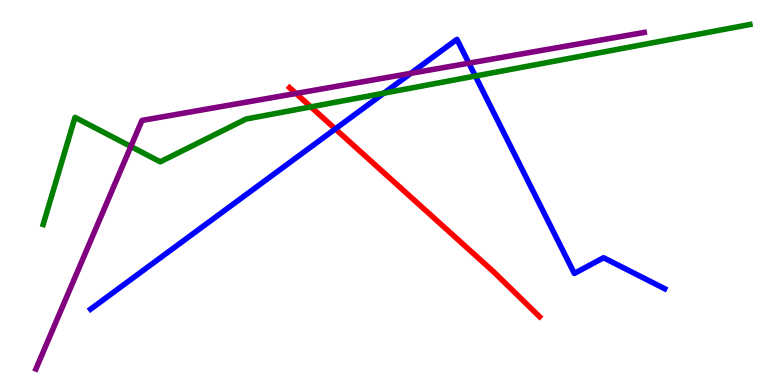[{'lines': ['blue', 'red'], 'intersections': [{'x': 4.33, 'y': 6.65}]}, {'lines': ['green', 'red'], 'intersections': [{'x': 4.01, 'y': 7.22}]}, {'lines': ['purple', 'red'], 'intersections': [{'x': 3.82, 'y': 7.57}]}, {'lines': ['blue', 'green'], 'intersections': [{'x': 4.95, 'y': 7.58}, {'x': 6.13, 'y': 8.03}]}, {'lines': ['blue', 'purple'], 'intersections': [{'x': 5.3, 'y': 8.09}, {'x': 6.05, 'y': 8.36}]}, {'lines': ['green', 'purple'], 'intersections': [{'x': 1.69, 'y': 6.2}]}]